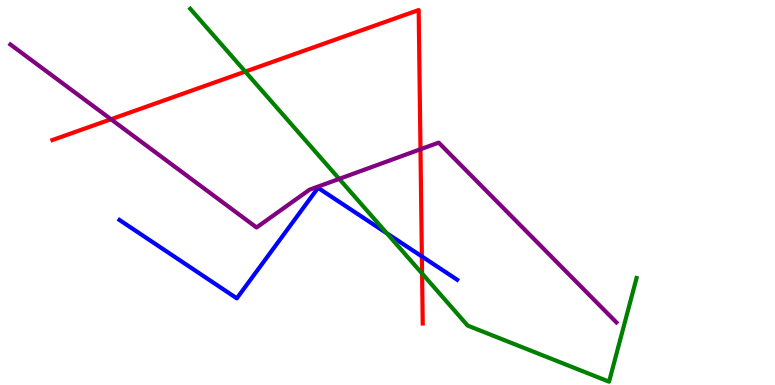[{'lines': ['blue', 'red'], 'intersections': [{'x': 5.44, 'y': 3.34}]}, {'lines': ['green', 'red'], 'intersections': [{'x': 3.16, 'y': 8.14}, {'x': 5.45, 'y': 2.9}]}, {'lines': ['purple', 'red'], 'intersections': [{'x': 1.43, 'y': 6.9}, {'x': 5.43, 'y': 6.12}]}, {'lines': ['blue', 'green'], 'intersections': [{'x': 4.99, 'y': 3.94}]}, {'lines': ['blue', 'purple'], 'intersections': []}, {'lines': ['green', 'purple'], 'intersections': [{'x': 4.38, 'y': 5.35}]}]